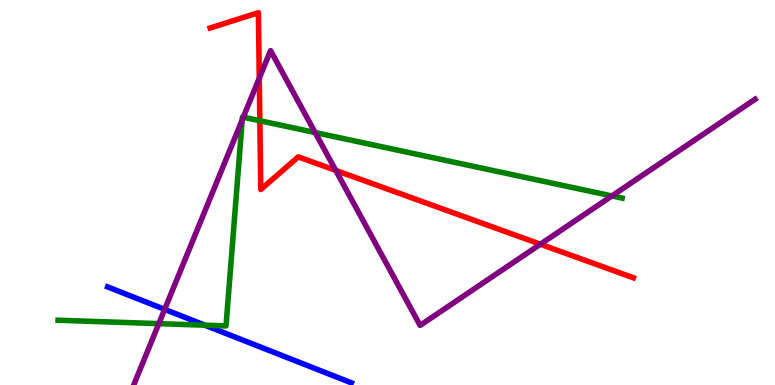[{'lines': ['blue', 'red'], 'intersections': []}, {'lines': ['green', 'red'], 'intersections': [{'x': 3.35, 'y': 6.86}]}, {'lines': ['purple', 'red'], 'intersections': [{'x': 3.35, 'y': 7.97}, {'x': 4.33, 'y': 5.57}, {'x': 6.97, 'y': 3.66}]}, {'lines': ['blue', 'green'], 'intersections': [{'x': 2.64, 'y': 1.55}]}, {'lines': ['blue', 'purple'], 'intersections': [{'x': 2.12, 'y': 1.96}]}, {'lines': ['green', 'purple'], 'intersections': [{'x': 2.05, 'y': 1.59}, {'x': 3.13, 'y': 6.89}, {'x': 3.14, 'y': 6.96}, {'x': 4.07, 'y': 6.56}, {'x': 7.9, 'y': 4.91}]}]